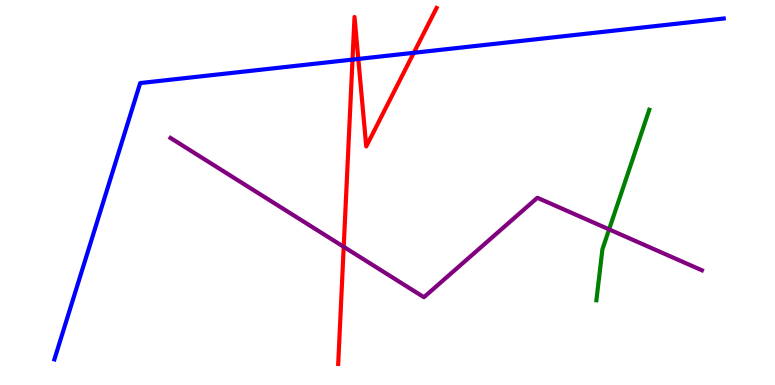[{'lines': ['blue', 'red'], 'intersections': [{'x': 4.55, 'y': 8.45}, {'x': 4.62, 'y': 8.47}, {'x': 5.34, 'y': 8.63}]}, {'lines': ['green', 'red'], 'intersections': []}, {'lines': ['purple', 'red'], 'intersections': [{'x': 4.43, 'y': 3.59}]}, {'lines': ['blue', 'green'], 'intersections': []}, {'lines': ['blue', 'purple'], 'intersections': []}, {'lines': ['green', 'purple'], 'intersections': [{'x': 7.86, 'y': 4.04}]}]